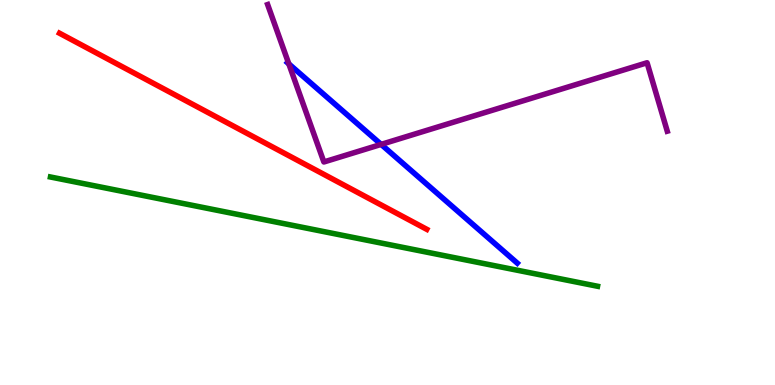[{'lines': ['blue', 'red'], 'intersections': []}, {'lines': ['green', 'red'], 'intersections': []}, {'lines': ['purple', 'red'], 'intersections': []}, {'lines': ['blue', 'green'], 'intersections': []}, {'lines': ['blue', 'purple'], 'intersections': [{'x': 3.73, 'y': 8.34}, {'x': 4.92, 'y': 6.25}]}, {'lines': ['green', 'purple'], 'intersections': []}]